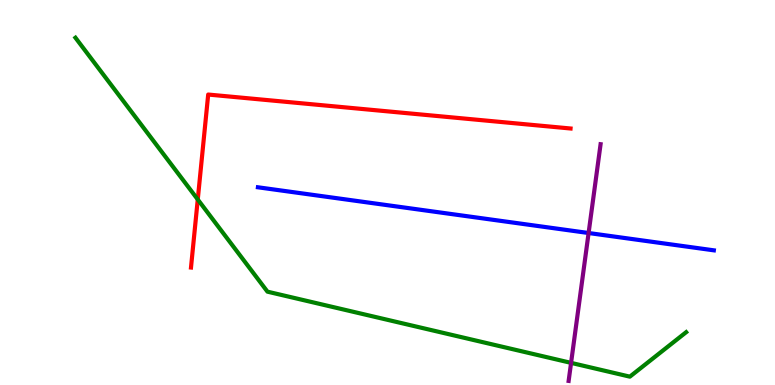[{'lines': ['blue', 'red'], 'intersections': []}, {'lines': ['green', 'red'], 'intersections': [{'x': 2.55, 'y': 4.82}]}, {'lines': ['purple', 'red'], 'intersections': []}, {'lines': ['blue', 'green'], 'intersections': []}, {'lines': ['blue', 'purple'], 'intersections': [{'x': 7.59, 'y': 3.95}]}, {'lines': ['green', 'purple'], 'intersections': [{'x': 7.37, 'y': 0.575}]}]